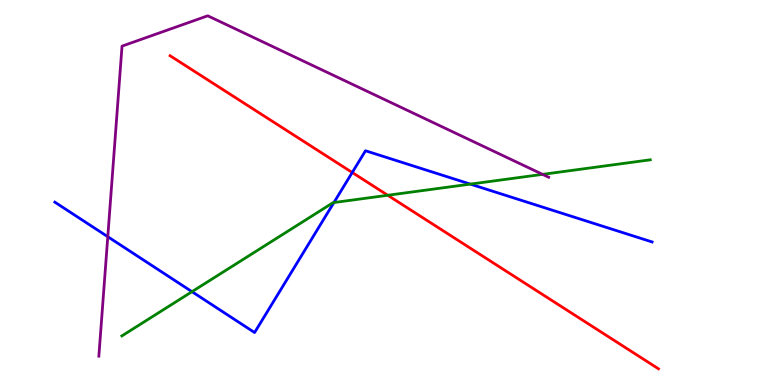[{'lines': ['blue', 'red'], 'intersections': [{'x': 4.54, 'y': 5.52}]}, {'lines': ['green', 'red'], 'intersections': [{'x': 5.0, 'y': 4.93}]}, {'lines': ['purple', 'red'], 'intersections': []}, {'lines': ['blue', 'green'], 'intersections': [{'x': 2.48, 'y': 2.42}, {'x': 4.31, 'y': 4.74}, {'x': 6.07, 'y': 5.22}]}, {'lines': ['blue', 'purple'], 'intersections': [{'x': 1.39, 'y': 3.85}]}, {'lines': ['green', 'purple'], 'intersections': [{'x': 7.0, 'y': 5.47}]}]